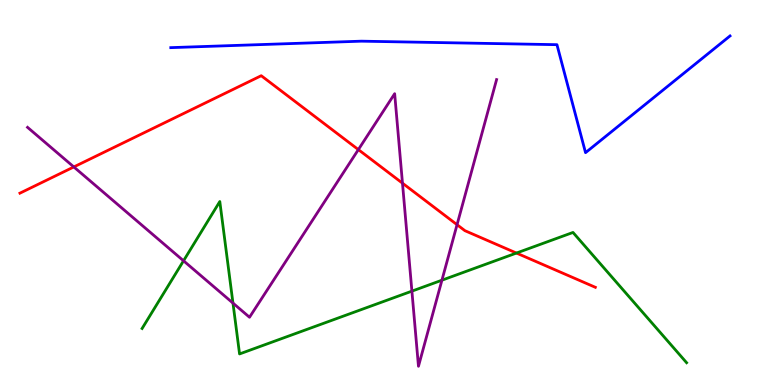[{'lines': ['blue', 'red'], 'intersections': []}, {'lines': ['green', 'red'], 'intersections': [{'x': 6.66, 'y': 3.43}]}, {'lines': ['purple', 'red'], 'intersections': [{'x': 0.952, 'y': 5.66}, {'x': 4.62, 'y': 6.11}, {'x': 5.19, 'y': 5.24}, {'x': 5.9, 'y': 4.16}]}, {'lines': ['blue', 'green'], 'intersections': []}, {'lines': ['blue', 'purple'], 'intersections': []}, {'lines': ['green', 'purple'], 'intersections': [{'x': 2.37, 'y': 3.23}, {'x': 3.01, 'y': 2.13}, {'x': 5.31, 'y': 2.44}, {'x': 5.7, 'y': 2.72}]}]